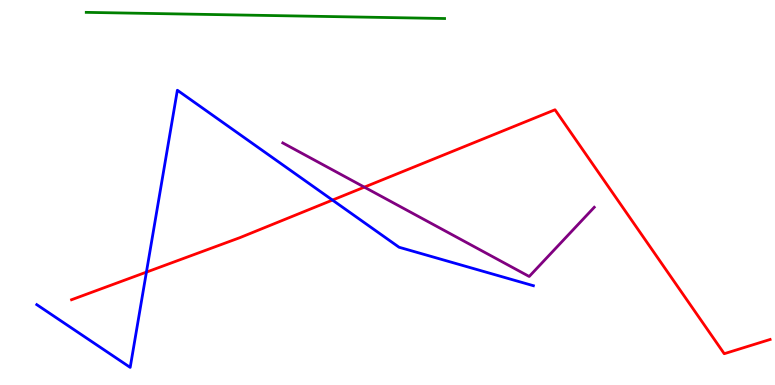[{'lines': ['blue', 'red'], 'intersections': [{'x': 1.89, 'y': 2.93}, {'x': 4.29, 'y': 4.8}]}, {'lines': ['green', 'red'], 'intersections': []}, {'lines': ['purple', 'red'], 'intersections': [{'x': 4.7, 'y': 5.14}]}, {'lines': ['blue', 'green'], 'intersections': []}, {'lines': ['blue', 'purple'], 'intersections': []}, {'lines': ['green', 'purple'], 'intersections': []}]